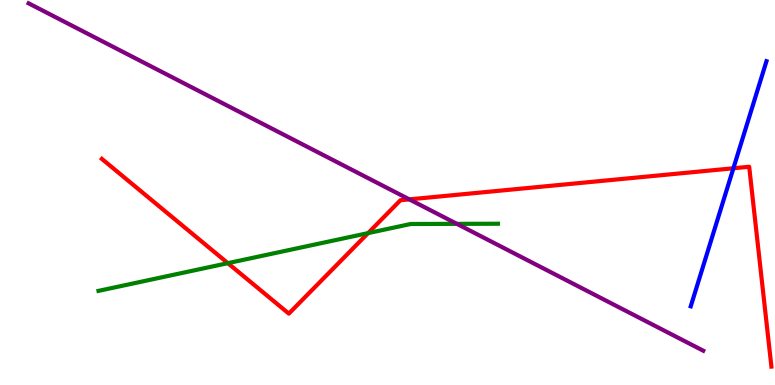[{'lines': ['blue', 'red'], 'intersections': [{'x': 9.46, 'y': 5.63}]}, {'lines': ['green', 'red'], 'intersections': [{'x': 2.94, 'y': 3.16}, {'x': 4.75, 'y': 3.94}]}, {'lines': ['purple', 'red'], 'intersections': [{'x': 5.28, 'y': 4.82}]}, {'lines': ['blue', 'green'], 'intersections': []}, {'lines': ['blue', 'purple'], 'intersections': []}, {'lines': ['green', 'purple'], 'intersections': [{'x': 5.9, 'y': 4.19}]}]